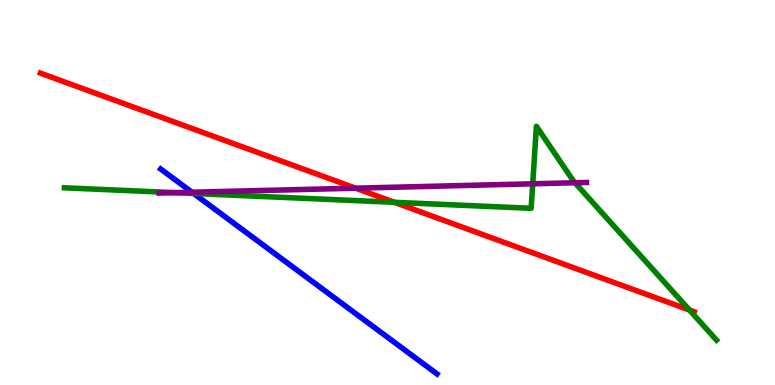[{'lines': ['blue', 'red'], 'intersections': []}, {'lines': ['green', 'red'], 'intersections': [{'x': 5.09, 'y': 4.75}, {'x': 8.9, 'y': 1.95}]}, {'lines': ['purple', 'red'], 'intersections': [{'x': 4.59, 'y': 5.11}]}, {'lines': ['blue', 'green'], 'intersections': [{'x': 2.5, 'y': 4.97}]}, {'lines': ['blue', 'purple'], 'intersections': [{'x': 2.48, 'y': 5.01}]}, {'lines': ['green', 'purple'], 'intersections': [{'x': 2.26, 'y': 5.0}, {'x': 6.87, 'y': 5.23}, {'x': 7.42, 'y': 5.25}]}]